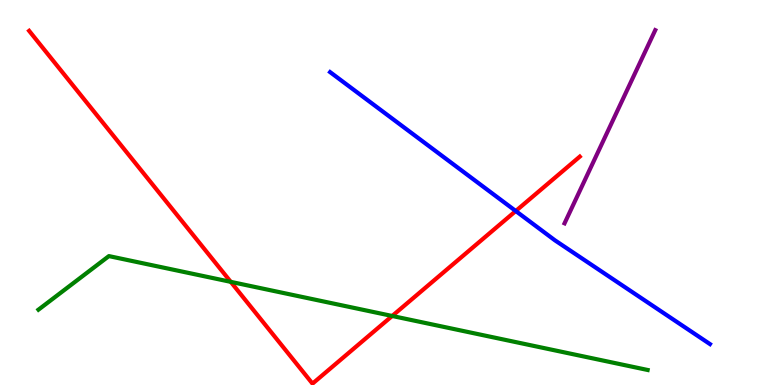[{'lines': ['blue', 'red'], 'intersections': [{'x': 6.65, 'y': 4.52}]}, {'lines': ['green', 'red'], 'intersections': [{'x': 2.98, 'y': 2.68}, {'x': 5.06, 'y': 1.79}]}, {'lines': ['purple', 'red'], 'intersections': []}, {'lines': ['blue', 'green'], 'intersections': []}, {'lines': ['blue', 'purple'], 'intersections': []}, {'lines': ['green', 'purple'], 'intersections': []}]